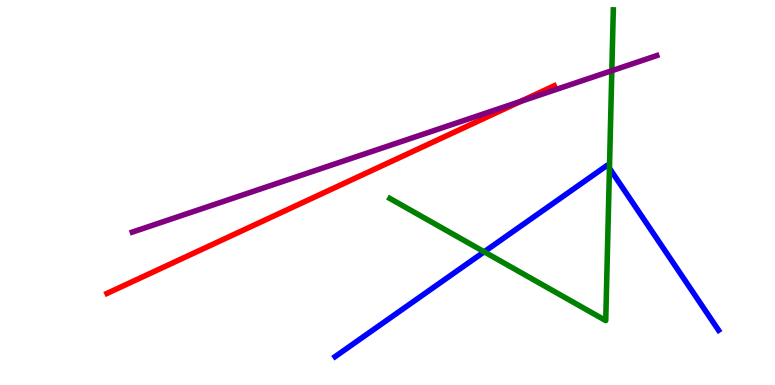[{'lines': ['blue', 'red'], 'intersections': []}, {'lines': ['green', 'red'], 'intersections': []}, {'lines': ['purple', 'red'], 'intersections': [{'x': 6.72, 'y': 7.36}]}, {'lines': ['blue', 'green'], 'intersections': [{'x': 6.25, 'y': 3.46}, {'x': 7.86, 'y': 5.63}]}, {'lines': ['blue', 'purple'], 'intersections': []}, {'lines': ['green', 'purple'], 'intersections': [{'x': 7.89, 'y': 8.16}]}]